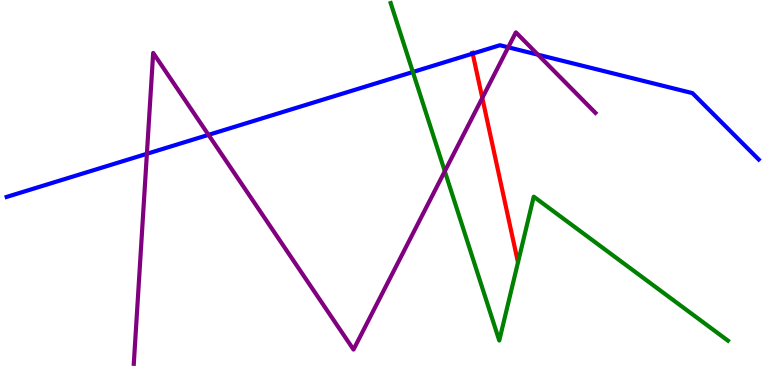[{'lines': ['blue', 'red'], 'intersections': [{'x': 6.1, 'y': 8.61}]}, {'lines': ['green', 'red'], 'intersections': []}, {'lines': ['purple', 'red'], 'intersections': [{'x': 6.22, 'y': 7.46}]}, {'lines': ['blue', 'green'], 'intersections': [{'x': 5.33, 'y': 8.13}]}, {'lines': ['blue', 'purple'], 'intersections': [{'x': 1.9, 'y': 6.01}, {'x': 2.69, 'y': 6.5}, {'x': 6.56, 'y': 8.77}, {'x': 6.94, 'y': 8.58}]}, {'lines': ['green', 'purple'], 'intersections': [{'x': 5.74, 'y': 5.55}]}]